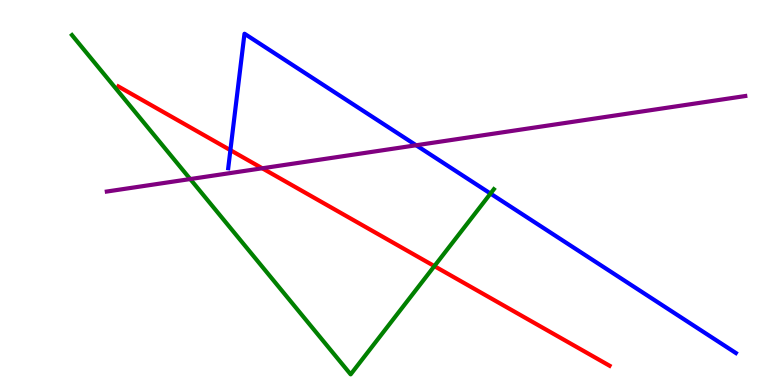[{'lines': ['blue', 'red'], 'intersections': [{'x': 2.97, 'y': 6.1}]}, {'lines': ['green', 'red'], 'intersections': [{'x': 5.6, 'y': 3.09}]}, {'lines': ['purple', 'red'], 'intersections': [{'x': 3.38, 'y': 5.63}]}, {'lines': ['blue', 'green'], 'intersections': [{'x': 6.33, 'y': 4.97}]}, {'lines': ['blue', 'purple'], 'intersections': [{'x': 5.37, 'y': 6.23}]}, {'lines': ['green', 'purple'], 'intersections': [{'x': 2.45, 'y': 5.35}]}]